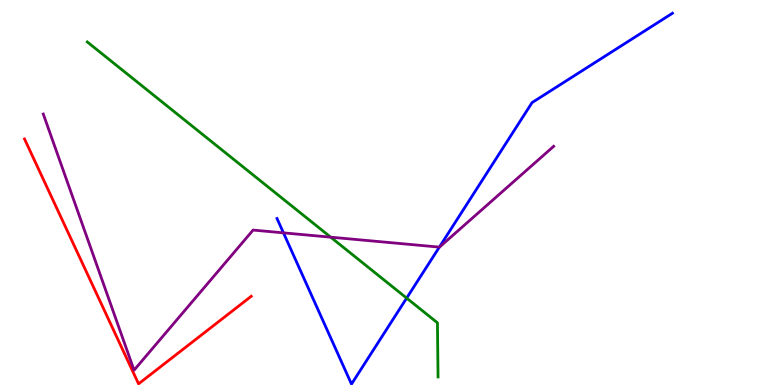[{'lines': ['blue', 'red'], 'intersections': []}, {'lines': ['green', 'red'], 'intersections': []}, {'lines': ['purple', 'red'], 'intersections': []}, {'lines': ['blue', 'green'], 'intersections': [{'x': 5.25, 'y': 2.26}]}, {'lines': ['blue', 'purple'], 'intersections': [{'x': 3.66, 'y': 3.95}, {'x': 5.67, 'y': 3.58}]}, {'lines': ['green', 'purple'], 'intersections': [{'x': 4.27, 'y': 3.84}]}]